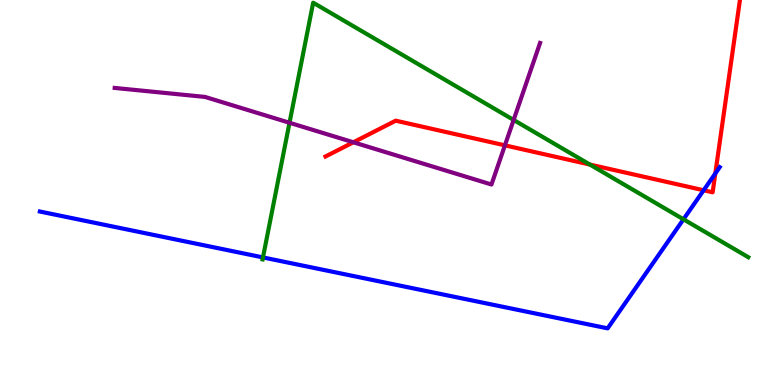[{'lines': ['blue', 'red'], 'intersections': [{'x': 9.08, 'y': 5.06}, {'x': 9.23, 'y': 5.49}]}, {'lines': ['green', 'red'], 'intersections': [{'x': 7.61, 'y': 5.73}]}, {'lines': ['purple', 'red'], 'intersections': [{'x': 4.56, 'y': 6.3}, {'x': 6.52, 'y': 6.22}]}, {'lines': ['blue', 'green'], 'intersections': [{'x': 3.39, 'y': 3.31}, {'x': 8.82, 'y': 4.3}]}, {'lines': ['blue', 'purple'], 'intersections': []}, {'lines': ['green', 'purple'], 'intersections': [{'x': 3.74, 'y': 6.81}, {'x': 6.63, 'y': 6.88}]}]